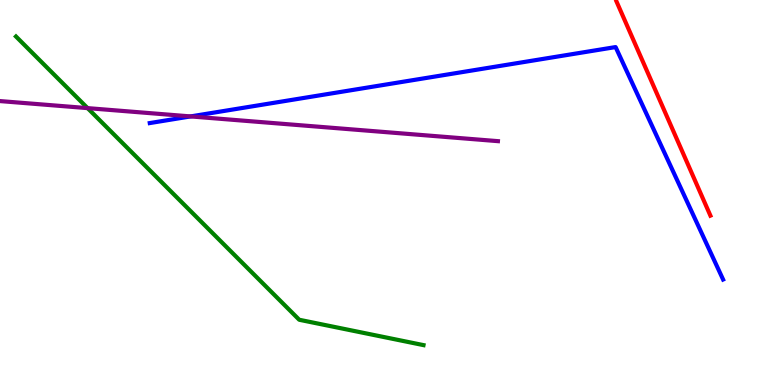[{'lines': ['blue', 'red'], 'intersections': []}, {'lines': ['green', 'red'], 'intersections': []}, {'lines': ['purple', 'red'], 'intersections': []}, {'lines': ['blue', 'green'], 'intersections': []}, {'lines': ['blue', 'purple'], 'intersections': [{'x': 2.46, 'y': 6.98}]}, {'lines': ['green', 'purple'], 'intersections': [{'x': 1.13, 'y': 7.19}]}]